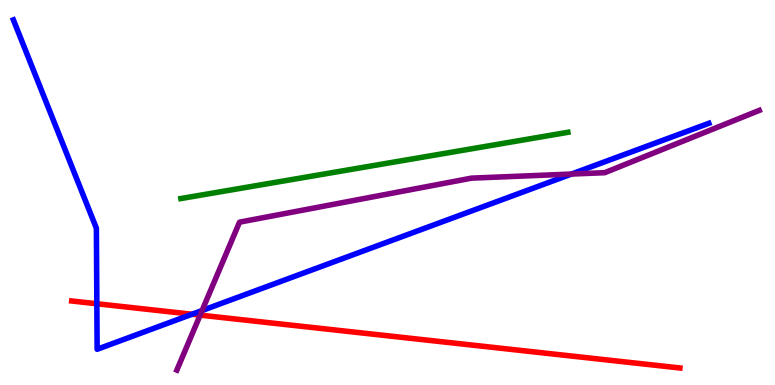[{'lines': ['blue', 'red'], 'intersections': [{'x': 1.25, 'y': 2.11}, {'x': 2.48, 'y': 1.84}]}, {'lines': ['green', 'red'], 'intersections': []}, {'lines': ['purple', 'red'], 'intersections': [{'x': 2.58, 'y': 1.81}]}, {'lines': ['blue', 'green'], 'intersections': []}, {'lines': ['blue', 'purple'], 'intersections': [{'x': 2.61, 'y': 1.93}, {'x': 7.37, 'y': 5.48}]}, {'lines': ['green', 'purple'], 'intersections': []}]